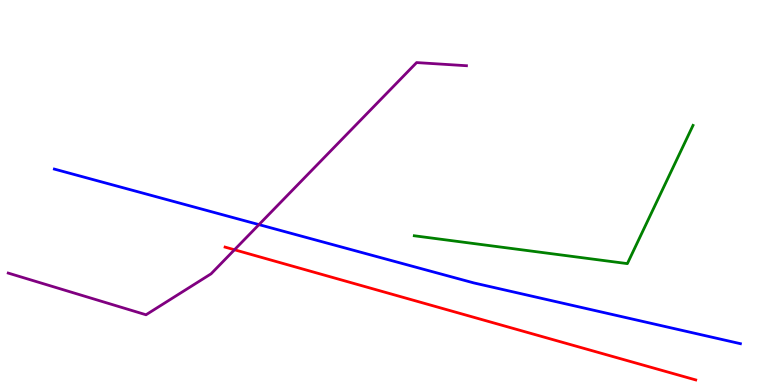[{'lines': ['blue', 'red'], 'intersections': []}, {'lines': ['green', 'red'], 'intersections': []}, {'lines': ['purple', 'red'], 'intersections': [{'x': 3.03, 'y': 3.51}]}, {'lines': ['blue', 'green'], 'intersections': []}, {'lines': ['blue', 'purple'], 'intersections': [{'x': 3.34, 'y': 4.17}]}, {'lines': ['green', 'purple'], 'intersections': []}]